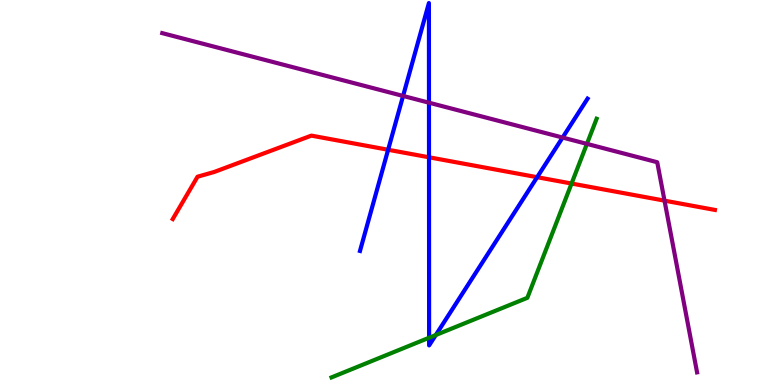[{'lines': ['blue', 'red'], 'intersections': [{'x': 5.01, 'y': 6.11}, {'x': 5.54, 'y': 5.91}, {'x': 6.93, 'y': 5.4}]}, {'lines': ['green', 'red'], 'intersections': [{'x': 7.38, 'y': 5.23}]}, {'lines': ['purple', 'red'], 'intersections': [{'x': 8.57, 'y': 4.79}]}, {'lines': ['blue', 'green'], 'intersections': [{'x': 5.54, 'y': 1.23}, {'x': 5.62, 'y': 1.3}]}, {'lines': ['blue', 'purple'], 'intersections': [{'x': 5.2, 'y': 7.51}, {'x': 5.54, 'y': 7.33}, {'x': 7.26, 'y': 6.43}]}, {'lines': ['green', 'purple'], 'intersections': [{'x': 7.57, 'y': 6.26}]}]